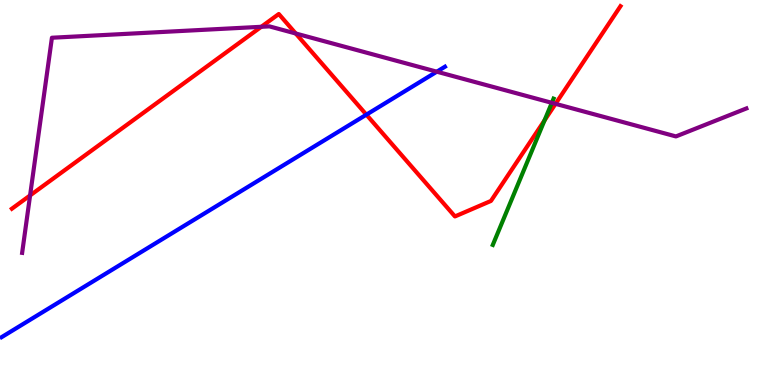[{'lines': ['blue', 'red'], 'intersections': [{'x': 4.73, 'y': 7.02}]}, {'lines': ['green', 'red'], 'intersections': [{'x': 7.03, 'y': 6.87}]}, {'lines': ['purple', 'red'], 'intersections': [{'x': 0.388, 'y': 4.92}, {'x': 3.37, 'y': 9.3}, {'x': 3.82, 'y': 9.13}, {'x': 7.17, 'y': 7.3}]}, {'lines': ['blue', 'green'], 'intersections': []}, {'lines': ['blue', 'purple'], 'intersections': [{'x': 5.64, 'y': 8.14}]}, {'lines': ['green', 'purple'], 'intersections': [{'x': 7.12, 'y': 7.33}]}]